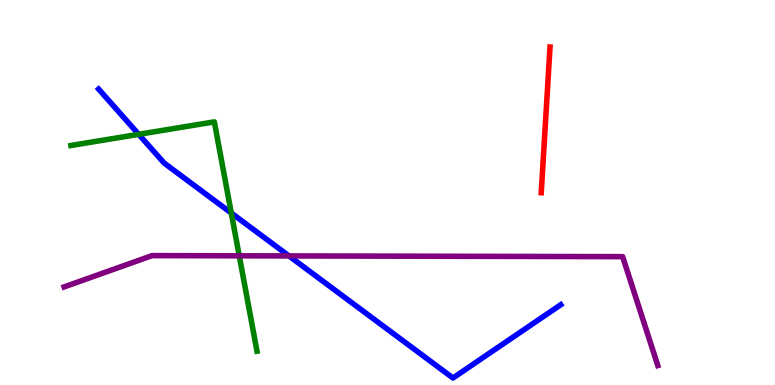[{'lines': ['blue', 'red'], 'intersections': []}, {'lines': ['green', 'red'], 'intersections': []}, {'lines': ['purple', 'red'], 'intersections': []}, {'lines': ['blue', 'green'], 'intersections': [{'x': 1.79, 'y': 6.51}, {'x': 2.98, 'y': 4.47}]}, {'lines': ['blue', 'purple'], 'intersections': [{'x': 3.73, 'y': 3.35}]}, {'lines': ['green', 'purple'], 'intersections': [{'x': 3.09, 'y': 3.36}]}]